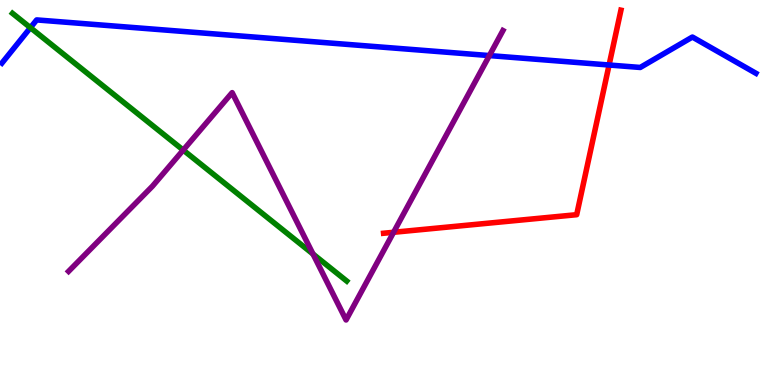[{'lines': ['blue', 'red'], 'intersections': [{'x': 7.86, 'y': 8.31}]}, {'lines': ['green', 'red'], 'intersections': []}, {'lines': ['purple', 'red'], 'intersections': [{'x': 5.08, 'y': 3.97}]}, {'lines': ['blue', 'green'], 'intersections': [{'x': 0.392, 'y': 9.28}]}, {'lines': ['blue', 'purple'], 'intersections': [{'x': 6.31, 'y': 8.56}]}, {'lines': ['green', 'purple'], 'intersections': [{'x': 2.36, 'y': 6.1}, {'x': 4.04, 'y': 3.4}]}]